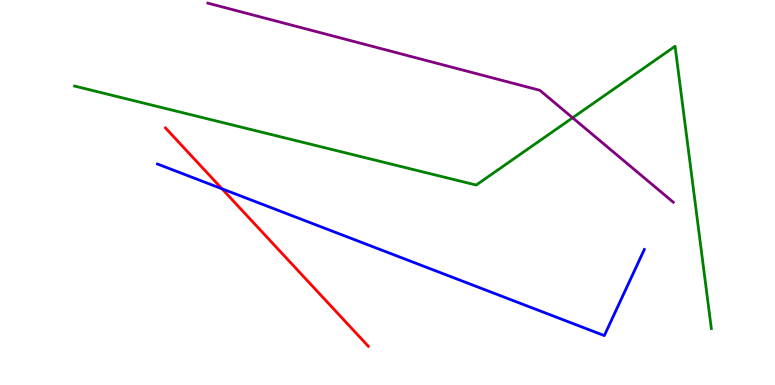[{'lines': ['blue', 'red'], 'intersections': [{'x': 2.86, 'y': 5.1}]}, {'lines': ['green', 'red'], 'intersections': []}, {'lines': ['purple', 'red'], 'intersections': []}, {'lines': ['blue', 'green'], 'intersections': []}, {'lines': ['blue', 'purple'], 'intersections': []}, {'lines': ['green', 'purple'], 'intersections': [{'x': 7.39, 'y': 6.94}]}]